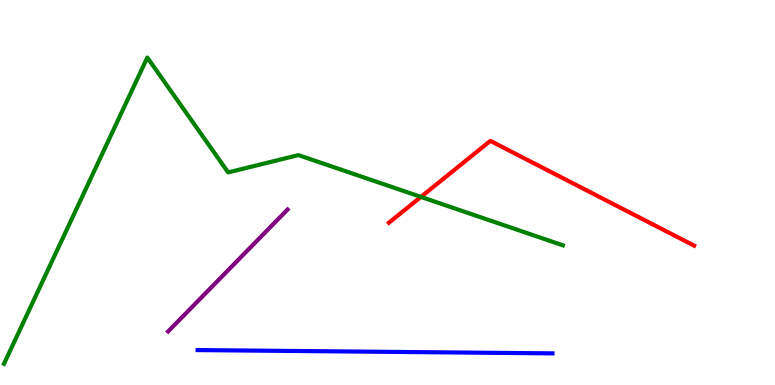[{'lines': ['blue', 'red'], 'intersections': []}, {'lines': ['green', 'red'], 'intersections': [{'x': 5.43, 'y': 4.89}]}, {'lines': ['purple', 'red'], 'intersections': []}, {'lines': ['blue', 'green'], 'intersections': []}, {'lines': ['blue', 'purple'], 'intersections': []}, {'lines': ['green', 'purple'], 'intersections': []}]